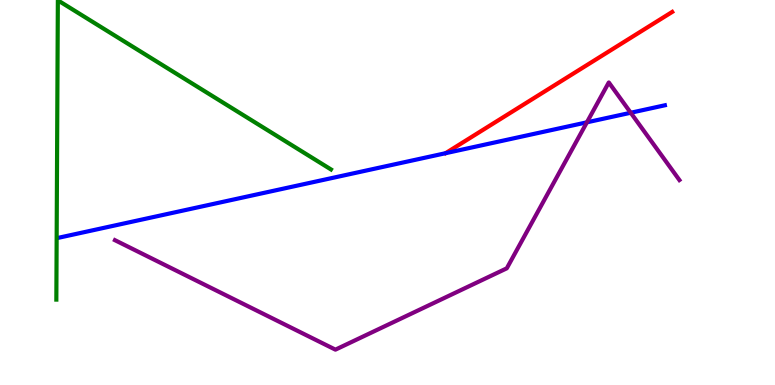[{'lines': ['blue', 'red'], 'intersections': []}, {'lines': ['green', 'red'], 'intersections': []}, {'lines': ['purple', 'red'], 'intersections': []}, {'lines': ['blue', 'green'], 'intersections': []}, {'lines': ['blue', 'purple'], 'intersections': [{'x': 7.57, 'y': 6.82}, {'x': 8.14, 'y': 7.07}]}, {'lines': ['green', 'purple'], 'intersections': []}]